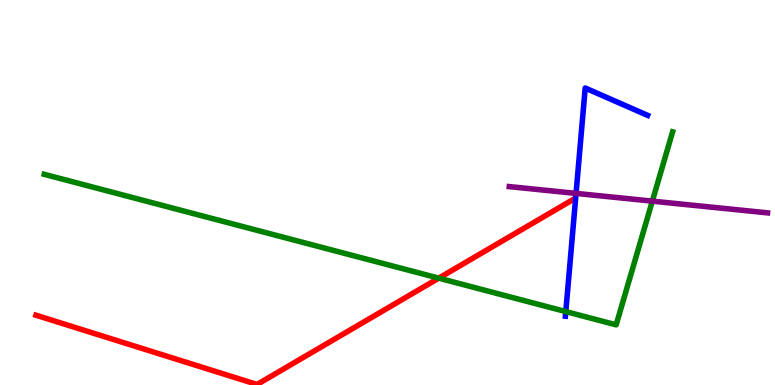[{'lines': ['blue', 'red'], 'intersections': []}, {'lines': ['green', 'red'], 'intersections': [{'x': 5.66, 'y': 2.78}]}, {'lines': ['purple', 'red'], 'intersections': []}, {'lines': ['blue', 'green'], 'intersections': [{'x': 7.3, 'y': 1.91}]}, {'lines': ['blue', 'purple'], 'intersections': [{'x': 7.43, 'y': 4.98}]}, {'lines': ['green', 'purple'], 'intersections': [{'x': 8.42, 'y': 4.78}]}]